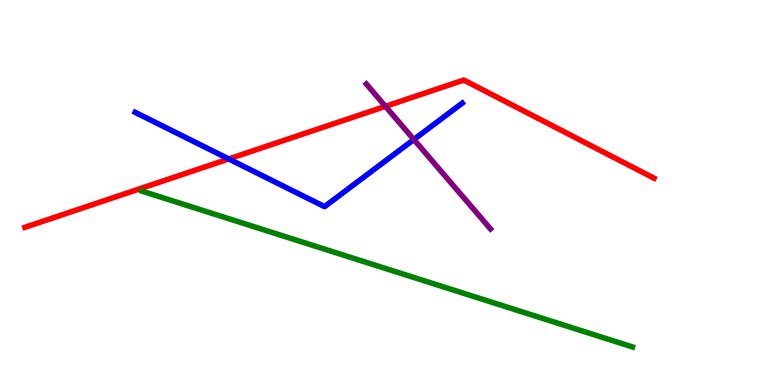[{'lines': ['blue', 'red'], 'intersections': [{'x': 2.95, 'y': 5.87}]}, {'lines': ['green', 'red'], 'intersections': []}, {'lines': ['purple', 'red'], 'intersections': [{'x': 4.97, 'y': 7.24}]}, {'lines': ['blue', 'green'], 'intersections': []}, {'lines': ['blue', 'purple'], 'intersections': [{'x': 5.34, 'y': 6.38}]}, {'lines': ['green', 'purple'], 'intersections': []}]